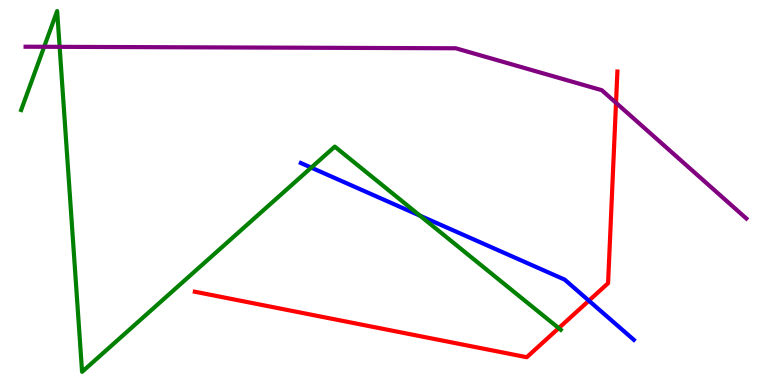[{'lines': ['blue', 'red'], 'intersections': [{'x': 7.6, 'y': 2.19}]}, {'lines': ['green', 'red'], 'intersections': [{'x': 7.21, 'y': 1.48}]}, {'lines': ['purple', 'red'], 'intersections': [{'x': 7.95, 'y': 7.33}]}, {'lines': ['blue', 'green'], 'intersections': [{'x': 4.02, 'y': 5.65}, {'x': 5.42, 'y': 4.4}]}, {'lines': ['blue', 'purple'], 'intersections': []}, {'lines': ['green', 'purple'], 'intersections': [{'x': 0.57, 'y': 8.78}, {'x': 0.769, 'y': 8.78}]}]